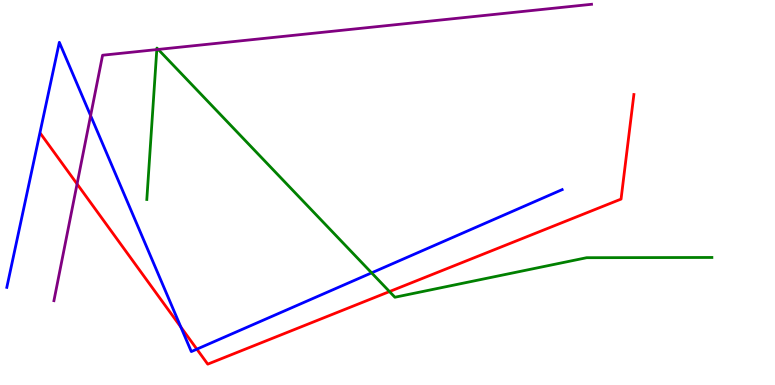[{'lines': ['blue', 'red'], 'intersections': [{'x': 2.33, 'y': 1.5}, {'x': 2.54, 'y': 0.931}]}, {'lines': ['green', 'red'], 'intersections': [{'x': 5.03, 'y': 2.43}]}, {'lines': ['purple', 'red'], 'intersections': [{'x': 0.994, 'y': 5.22}]}, {'lines': ['blue', 'green'], 'intersections': [{'x': 4.79, 'y': 2.91}]}, {'lines': ['blue', 'purple'], 'intersections': [{'x': 1.17, 'y': 7.0}]}, {'lines': ['green', 'purple'], 'intersections': [{'x': 2.02, 'y': 8.71}, {'x': 2.04, 'y': 8.72}]}]